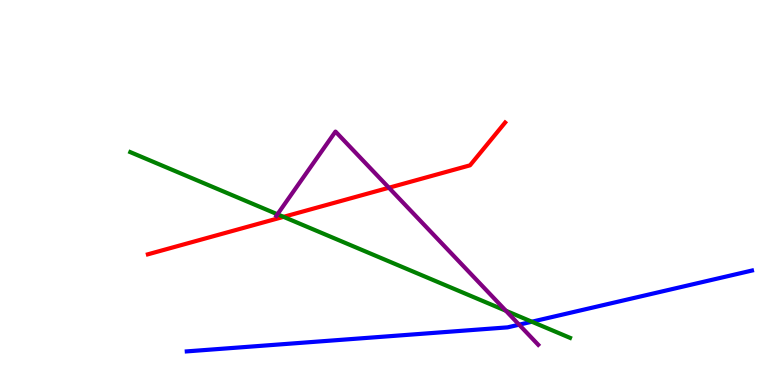[{'lines': ['blue', 'red'], 'intersections': []}, {'lines': ['green', 'red'], 'intersections': [{'x': 3.66, 'y': 4.37}]}, {'lines': ['purple', 'red'], 'intersections': [{'x': 5.02, 'y': 5.12}]}, {'lines': ['blue', 'green'], 'intersections': [{'x': 6.86, 'y': 1.64}]}, {'lines': ['blue', 'purple'], 'intersections': [{'x': 6.7, 'y': 1.57}]}, {'lines': ['green', 'purple'], 'intersections': [{'x': 3.58, 'y': 4.43}, {'x': 6.53, 'y': 1.93}]}]